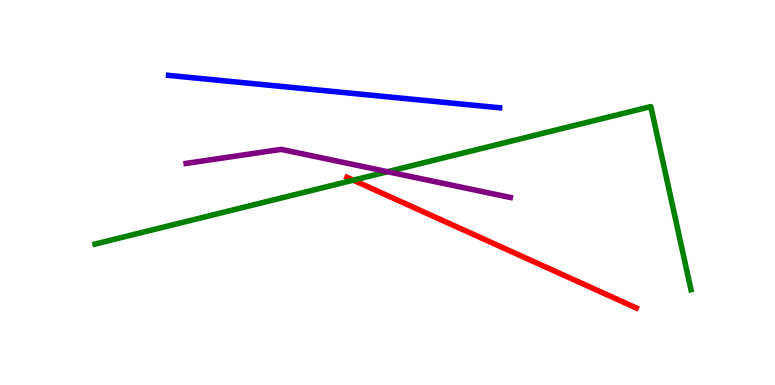[{'lines': ['blue', 'red'], 'intersections': []}, {'lines': ['green', 'red'], 'intersections': [{'x': 4.56, 'y': 5.32}]}, {'lines': ['purple', 'red'], 'intersections': []}, {'lines': ['blue', 'green'], 'intersections': []}, {'lines': ['blue', 'purple'], 'intersections': []}, {'lines': ['green', 'purple'], 'intersections': [{'x': 5.0, 'y': 5.54}]}]